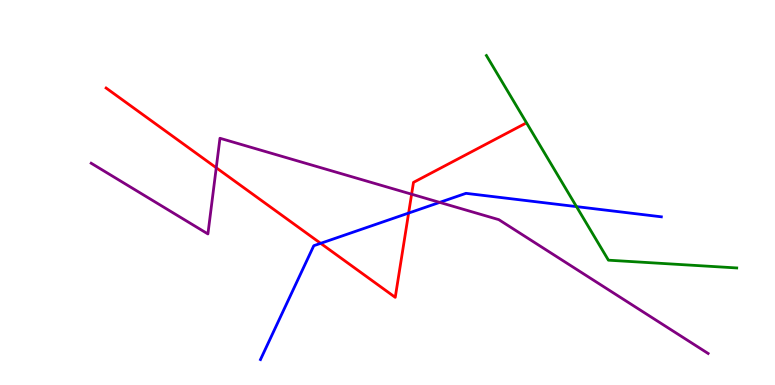[{'lines': ['blue', 'red'], 'intersections': [{'x': 4.14, 'y': 3.68}, {'x': 5.27, 'y': 4.47}]}, {'lines': ['green', 'red'], 'intersections': []}, {'lines': ['purple', 'red'], 'intersections': [{'x': 2.79, 'y': 5.64}, {'x': 5.31, 'y': 4.96}]}, {'lines': ['blue', 'green'], 'intersections': [{'x': 7.44, 'y': 4.63}]}, {'lines': ['blue', 'purple'], 'intersections': [{'x': 5.67, 'y': 4.74}]}, {'lines': ['green', 'purple'], 'intersections': []}]